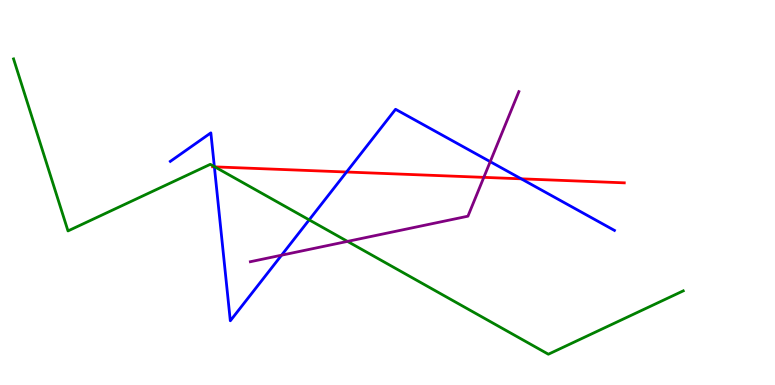[{'lines': ['blue', 'red'], 'intersections': [{'x': 2.77, 'y': 5.67}, {'x': 4.47, 'y': 5.53}, {'x': 6.73, 'y': 5.36}]}, {'lines': ['green', 'red'], 'intersections': [{'x': 2.77, 'y': 5.67}]}, {'lines': ['purple', 'red'], 'intersections': [{'x': 6.24, 'y': 5.39}]}, {'lines': ['blue', 'green'], 'intersections': [{'x': 2.77, 'y': 5.67}, {'x': 3.99, 'y': 4.29}]}, {'lines': ['blue', 'purple'], 'intersections': [{'x': 3.63, 'y': 3.37}, {'x': 6.33, 'y': 5.8}]}, {'lines': ['green', 'purple'], 'intersections': [{'x': 4.48, 'y': 3.73}]}]